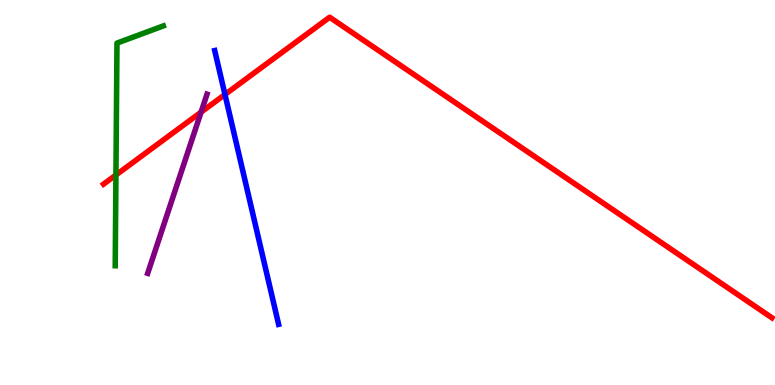[{'lines': ['blue', 'red'], 'intersections': [{'x': 2.9, 'y': 7.55}]}, {'lines': ['green', 'red'], 'intersections': [{'x': 1.5, 'y': 5.45}]}, {'lines': ['purple', 'red'], 'intersections': [{'x': 2.59, 'y': 7.09}]}, {'lines': ['blue', 'green'], 'intersections': []}, {'lines': ['blue', 'purple'], 'intersections': []}, {'lines': ['green', 'purple'], 'intersections': []}]